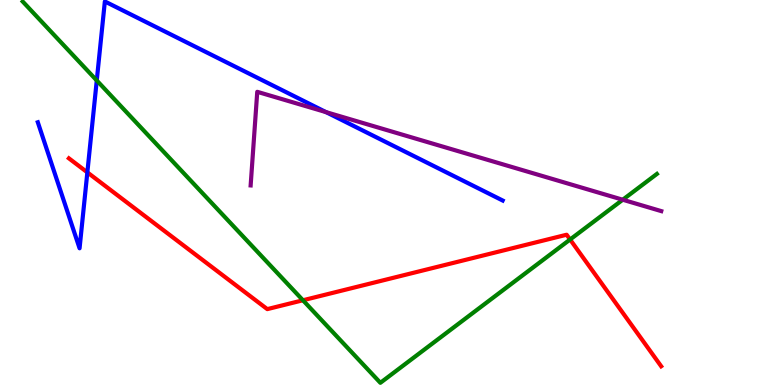[{'lines': ['blue', 'red'], 'intersections': [{'x': 1.13, 'y': 5.52}]}, {'lines': ['green', 'red'], 'intersections': [{'x': 3.91, 'y': 2.2}, {'x': 7.36, 'y': 3.78}]}, {'lines': ['purple', 'red'], 'intersections': []}, {'lines': ['blue', 'green'], 'intersections': [{'x': 1.25, 'y': 7.91}]}, {'lines': ['blue', 'purple'], 'intersections': [{'x': 4.21, 'y': 7.09}]}, {'lines': ['green', 'purple'], 'intersections': [{'x': 8.04, 'y': 4.81}]}]